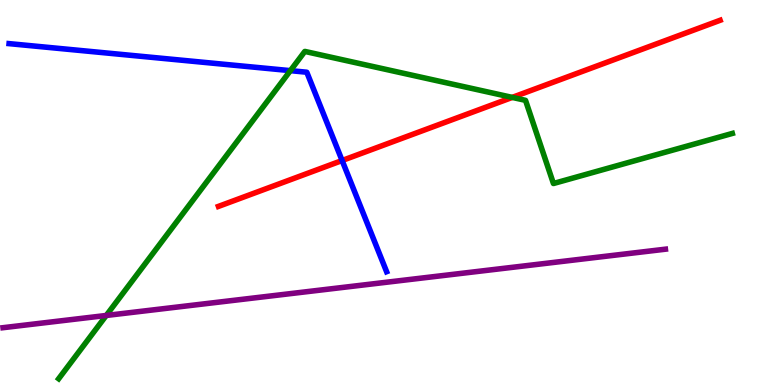[{'lines': ['blue', 'red'], 'intersections': [{'x': 4.41, 'y': 5.83}]}, {'lines': ['green', 'red'], 'intersections': [{'x': 6.61, 'y': 7.47}]}, {'lines': ['purple', 'red'], 'intersections': []}, {'lines': ['blue', 'green'], 'intersections': [{'x': 3.75, 'y': 8.16}]}, {'lines': ['blue', 'purple'], 'intersections': []}, {'lines': ['green', 'purple'], 'intersections': [{'x': 1.37, 'y': 1.81}]}]